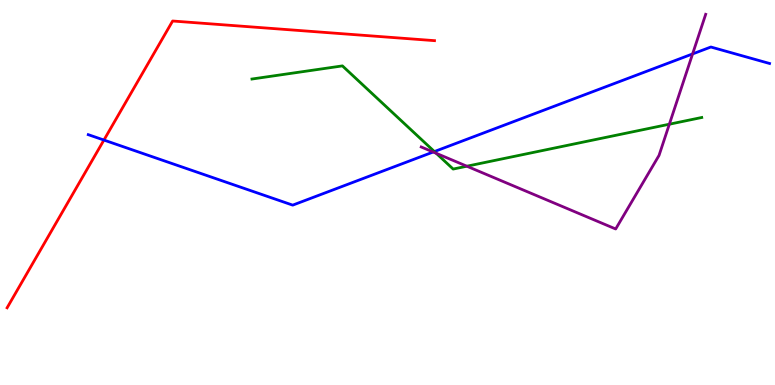[{'lines': ['blue', 'red'], 'intersections': [{'x': 1.34, 'y': 6.36}]}, {'lines': ['green', 'red'], 'intersections': []}, {'lines': ['purple', 'red'], 'intersections': []}, {'lines': ['blue', 'green'], 'intersections': [{'x': 5.6, 'y': 6.06}]}, {'lines': ['blue', 'purple'], 'intersections': [{'x': 5.59, 'y': 6.05}, {'x': 8.94, 'y': 8.6}]}, {'lines': ['green', 'purple'], 'intersections': [{'x': 5.63, 'y': 6.02}, {'x': 6.02, 'y': 5.68}, {'x': 8.64, 'y': 6.77}]}]